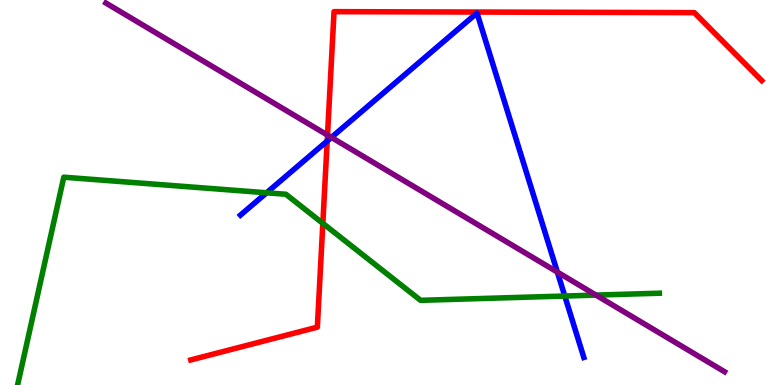[{'lines': ['blue', 'red'], 'intersections': [{'x': 4.22, 'y': 6.34}]}, {'lines': ['green', 'red'], 'intersections': [{'x': 4.17, 'y': 4.2}]}, {'lines': ['purple', 'red'], 'intersections': [{'x': 4.23, 'y': 6.49}]}, {'lines': ['blue', 'green'], 'intersections': [{'x': 3.44, 'y': 4.99}, {'x': 7.29, 'y': 2.31}]}, {'lines': ['blue', 'purple'], 'intersections': [{'x': 4.28, 'y': 6.43}, {'x': 7.19, 'y': 2.93}]}, {'lines': ['green', 'purple'], 'intersections': [{'x': 7.69, 'y': 2.34}]}]